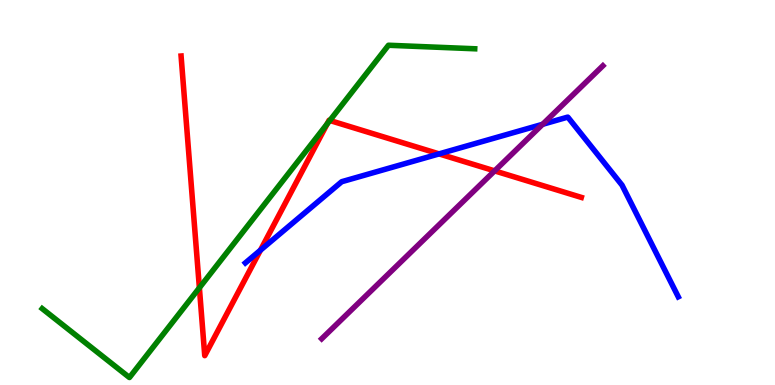[{'lines': ['blue', 'red'], 'intersections': [{'x': 3.36, 'y': 3.5}, {'x': 5.67, 'y': 6.0}]}, {'lines': ['green', 'red'], 'intersections': [{'x': 2.57, 'y': 2.52}, {'x': 4.22, 'y': 6.78}, {'x': 4.26, 'y': 6.87}]}, {'lines': ['purple', 'red'], 'intersections': [{'x': 6.38, 'y': 5.56}]}, {'lines': ['blue', 'green'], 'intersections': []}, {'lines': ['blue', 'purple'], 'intersections': [{'x': 7.0, 'y': 6.77}]}, {'lines': ['green', 'purple'], 'intersections': []}]